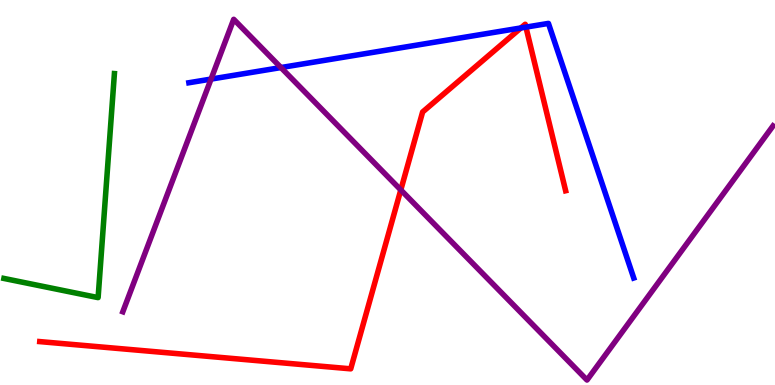[{'lines': ['blue', 'red'], 'intersections': [{'x': 6.72, 'y': 9.27}, {'x': 6.79, 'y': 9.3}]}, {'lines': ['green', 'red'], 'intersections': []}, {'lines': ['purple', 'red'], 'intersections': [{'x': 5.17, 'y': 5.07}]}, {'lines': ['blue', 'green'], 'intersections': []}, {'lines': ['blue', 'purple'], 'intersections': [{'x': 2.72, 'y': 7.95}, {'x': 3.63, 'y': 8.25}]}, {'lines': ['green', 'purple'], 'intersections': []}]